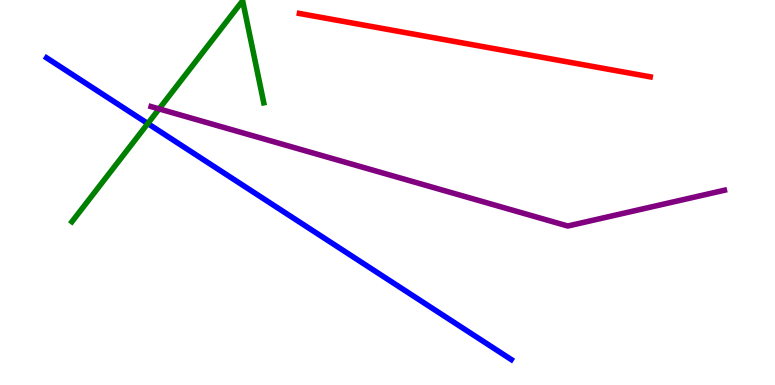[{'lines': ['blue', 'red'], 'intersections': []}, {'lines': ['green', 'red'], 'intersections': []}, {'lines': ['purple', 'red'], 'intersections': []}, {'lines': ['blue', 'green'], 'intersections': [{'x': 1.91, 'y': 6.79}]}, {'lines': ['blue', 'purple'], 'intersections': []}, {'lines': ['green', 'purple'], 'intersections': [{'x': 2.05, 'y': 7.17}]}]